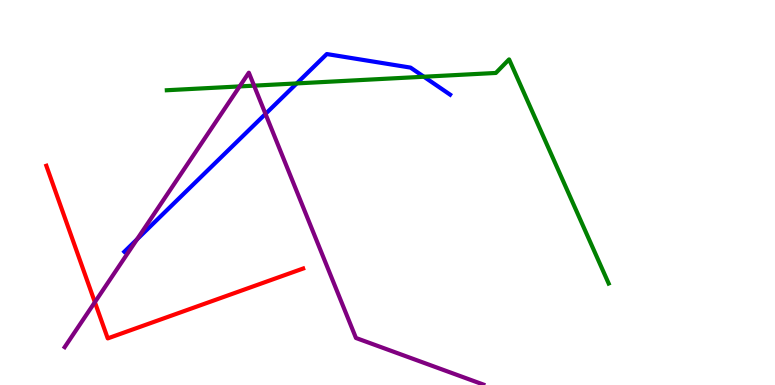[{'lines': ['blue', 'red'], 'intersections': []}, {'lines': ['green', 'red'], 'intersections': []}, {'lines': ['purple', 'red'], 'intersections': [{'x': 1.22, 'y': 2.15}]}, {'lines': ['blue', 'green'], 'intersections': [{'x': 3.83, 'y': 7.83}, {'x': 5.47, 'y': 8.01}]}, {'lines': ['blue', 'purple'], 'intersections': [{'x': 1.77, 'y': 3.78}, {'x': 3.43, 'y': 7.04}]}, {'lines': ['green', 'purple'], 'intersections': [{'x': 3.09, 'y': 7.76}, {'x': 3.28, 'y': 7.78}]}]